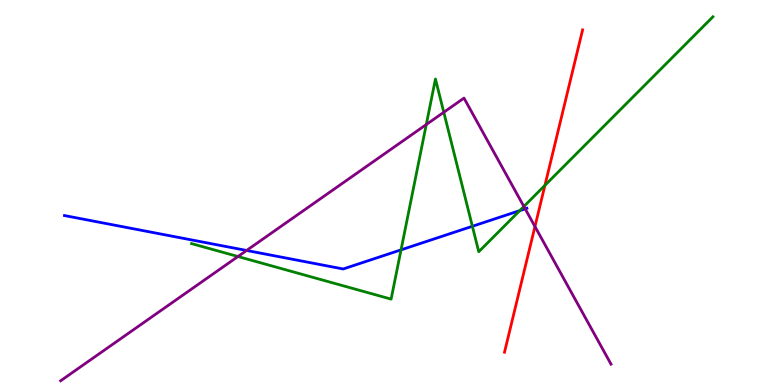[{'lines': ['blue', 'red'], 'intersections': []}, {'lines': ['green', 'red'], 'intersections': [{'x': 7.03, 'y': 5.19}]}, {'lines': ['purple', 'red'], 'intersections': [{'x': 6.9, 'y': 4.12}]}, {'lines': ['blue', 'green'], 'intersections': [{'x': 5.17, 'y': 3.51}, {'x': 6.1, 'y': 4.12}, {'x': 6.71, 'y': 4.53}]}, {'lines': ['blue', 'purple'], 'intersections': [{'x': 3.18, 'y': 3.49}, {'x': 6.78, 'y': 4.58}]}, {'lines': ['green', 'purple'], 'intersections': [{'x': 3.07, 'y': 3.34}, {'x': 5.5, 'y': 6.77}, {'x': 5.73, 'y': 7.08}, {'x': 6.76, 'y': 4.64}]}]